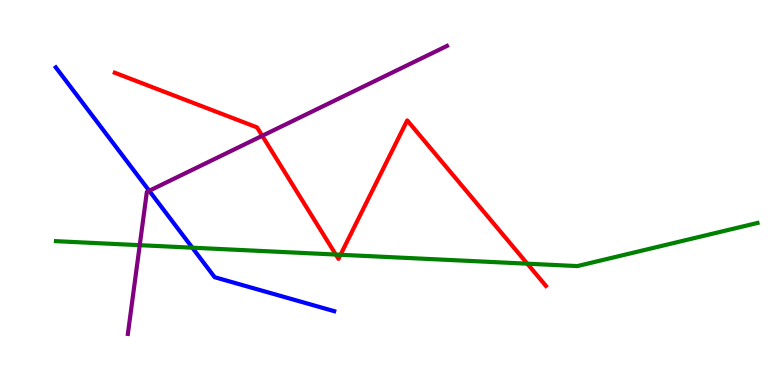[{'lines': ['blue', 'red'], 'intersections': []}, {'lines': ['green', 'red'], 'intersections': [{'x': 4.33, 'y': 3.39}, {'x': 4.39, 'y': 3.38}, {'x': 6.8, 'y': 3.15}]}, {'lines': ['purple', 'red'], 'intersections': [{'x': 3.38, 'y': 6.47}]}, {'lines': ['blue', 'green'], 'intersections': [{'x': 2.48, 'y': 3.57}]}, {'lines': ['blue', 'purple'], 'intersections': [{'x': 1.93, 'y': 5.04}]}, {'lines': ['green', 'purple'], 'intersections': [{'x': 1.8, 'y': 3.63}]}]